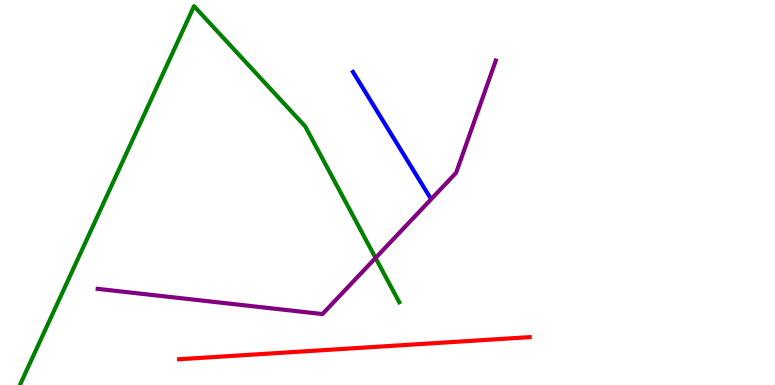[{'lines': ['blue', 'red'], 'intersections': []}, {'lines': ['green', 'red'], 'intersections': []}, {'lines': ['purple', 'red'], 'intersections': []}, {'lines': ['blue', 'green'], 'intersections': []}, {'lines': ['blue', 'purple'], 'intersections': []}, {'lines': ['green', 'purple'], 'intersections': [{'x': 4.85, 'y': 3.3}]}]